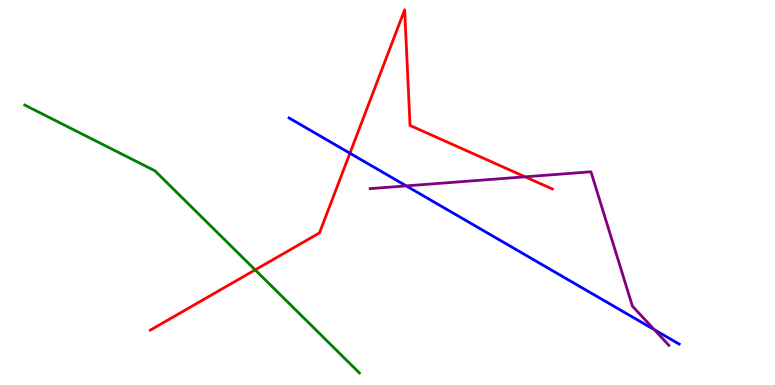[{'lines': ['blue', 'red'], 'intersections': [{'x': 4.52, 'y': 6.02}]}, {'lines': ['green', 'red'], 'intersections': [{'x': 3.29, 'y': 2.99}]}, {'lines': ['purple', 'red'], 'intersections': [{'x': 6.78, 'y': 5.41}]}, {'lines': ['blue', 'green'], 'intersections': []}, {'lines': ['blue', 'purple'], 'intersections': [{'x': 5.24, 'y': 5.17}, {'x': 8.44, 'y': 1.44}]}, {'lines': ['green', 'purple'], 'intersections': []}]